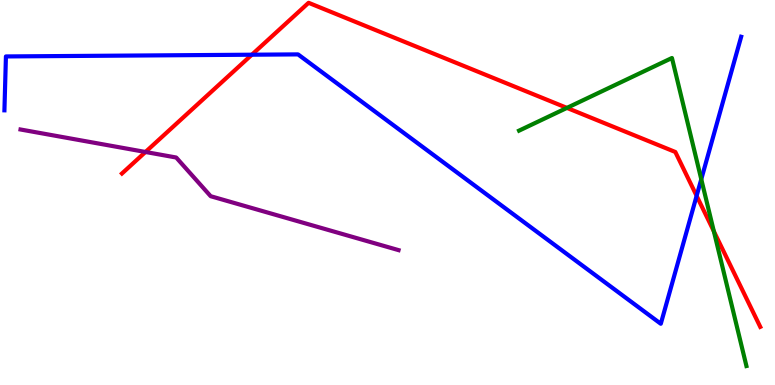[{'lines': ['blue', 'red'], 'intersections': [{'x': 3.25, 'y': 8.58}, {'x': 8.99, 'y': 4.91}]}, {'lines': ['green', 'red'], 'intersections': [{'x': 7.32, 'y': 7.2}, {'x': 9.21, 'y': 3.99}]}, {'lines': ['purple', 'red'], 'intersections': [{'x': 1.88, 'y': 6.05}]}, {'lines': ['blue', 'green'], 'intersections': [{'x': 9.05, 'y': 5.34}]}, {'lines': ['blue', 'purple'], 'intersections': []}, {'lines': ['green', 'purple'], 'intersections': []}]